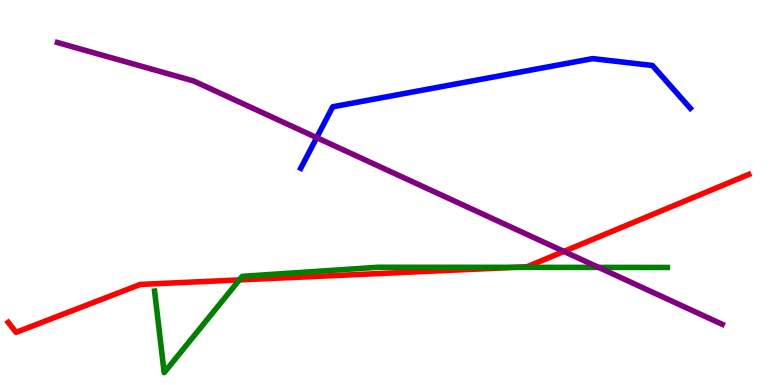[{'lines': ['blue', 'red'], 'intersections': []}, {'lines': ['green', 'red'], 'intersections': [{'x': 3.09, 'y': 2.73}, {'x': 6.65, 'y': 3.06}]}, {'lines': ['purple', 'red'], 'intersections': [{'x': 7.28, 'y': 3.47}]}, {'lines': ['blue', 'green'], 'intersections': []}, {'lines': ['blue', 'purple'], 'intersections': [{'x': 4.09, 'y': 6.43}]}, {'lines': ['green', 'purple'], 'intersections': [{'x': 7.72, 'y': 3.05}]}]